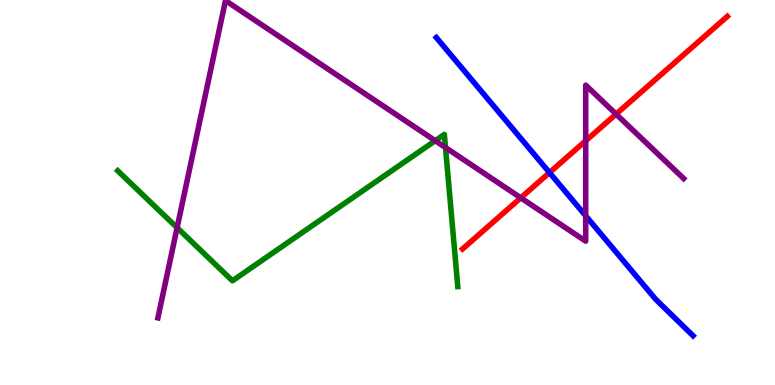[{'lines': ['blue', 'red'], 'intersections': [{'x': 7.09, 'y': 5.52}]}, {'lines': ['green', 'red'], 'intersections': []}, {'lines': ['purple', 'red'], 'intersections': [{'x': 6.72, 'y': 4.86}, {'x': 7.56, 'y': 6.34}, {'x': 7.95, 'y': 7.04}]}, {'lines': ['blue', 'green'], 'intersections': []}, {'lines': ['blue', 'purple'], 'intersections': [{'x': 7.56, 'y': 4.39}]}, {'lines': ['green', 'purple'], 'intersections': [{'x': 2.29, 'y': 4.09}, {'x': 5.62, 'y': 6.35}, {'x': 5.75, 'y': 6.17}]}]